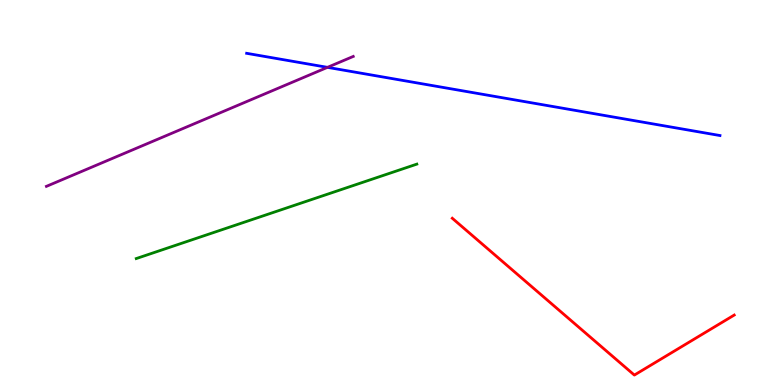[{'lines': ['blue', 'red'], 'intersections': []}, {'lines': ['green', 'red'], 'intersections': []}, {'lines': ['purple', 'red'], 'intersections': []}, {'lines': ['blue', 'green'], 'intersections': []}, {'lines': ['blue', 'purple'], 'intersections': [{'x': 4.23, 'y': 8.25}]}, {'lines': ['green', 'purple'], 'intersections': []}]